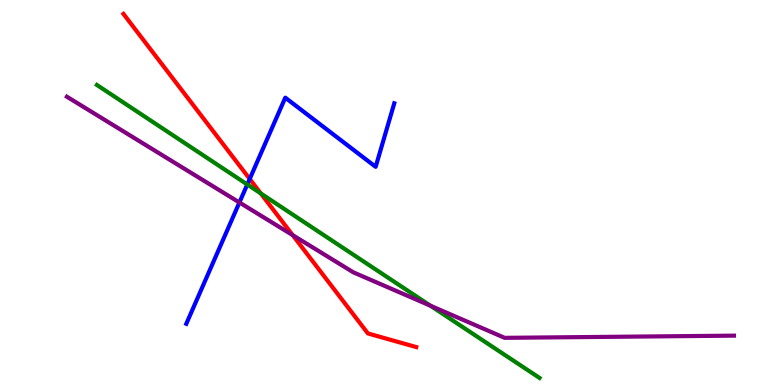[{'lines': ['blue', 'red'], 'intersections': [{'x': 3.22, 'y': 5.35}]}, {'lines': ['green', 'red'], 'intersections': [{'x': 3.36, 'y': 4.98}]}, {'lines': ['purple', 'red'], 'intersections': [{'x': 3.78, 'y': 3.89}]}, {'lines': ['blue', 'green'], 'intersections': [{'x': 3.19, 'y': 5.21}]}, {'lines': ['blue', 'purple'], 'intersections': [{'x': 3.09, 'y': 4.74}]}, {'lines': ['green', 'purple'], 'intersections': [{'x': 5.55, 'y': 2.06}]}]